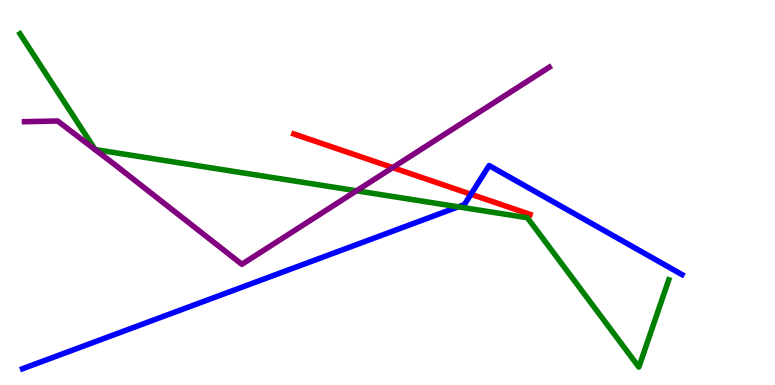[{'lines': ['blue', 'red'], 'intersections': [{'x': 6.08, 'y': 4.95}]}, {'lines': ['green', 'red'], 'intersections': []}, {'lines': ['purple', 'red'], 'intersections': [{'x': 5.07, 'y': 5.65}]}, {'lines': ['blue', 'green'], 'intersections': [{'x': 5.91, 'y': 4.63}]}, {'lines': ['blue', 'purple'], 'intersections': []}, {'lines': ['green', 'purple'], 'intersections': [{'x': 4.6, 'y': 5.04}]}]